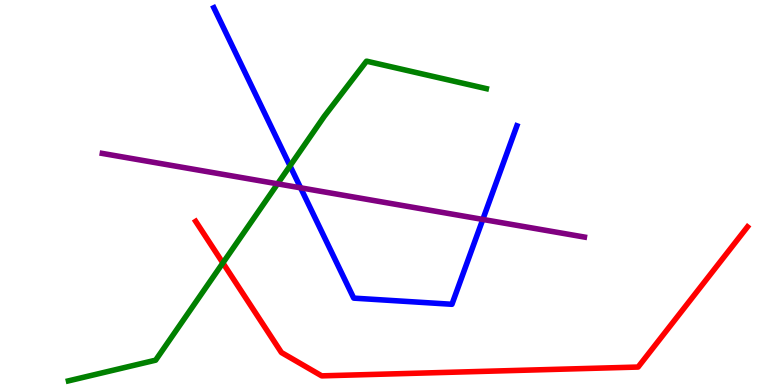[{'lines': ['blue', 'red'], 'intersections': []}, {'lines': ['green', 'red'], 'intersections': [{'x': 2.88, 'y': 3.17}]}, {'lines': ['purple', 'red'], 'intersections': []}, {'lines': ['blue', 'green'], 'intersections': [{'x': 3.74, 'y': 5.69}]}, {'lines': ['blue', 'purple'], 'intersections': [{'x': 3.88, 'y': 5.12}, {'x': 6.23, 'y': 4.3}]}, {'lines': ['green', 'purple'], 'intersections': [{'x': 3.58, 'y': 5.23}]}]